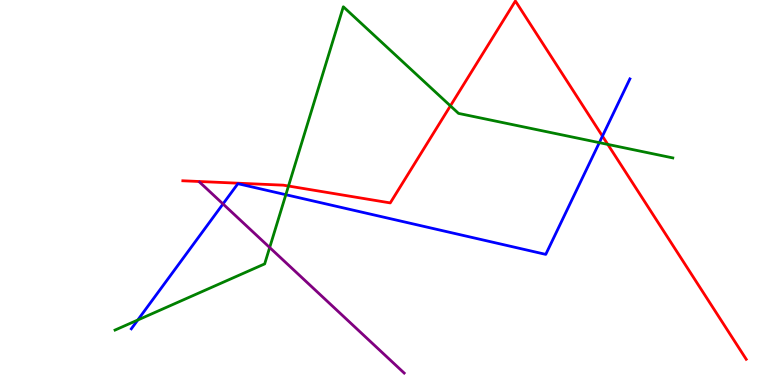[{'lines': ['blue', 'red'], 'intersections': [{'x': 7.77, 'y': 6.46}]}, {'lines': ['green', 'red'], 'intersections': [{'x': 3.72, 'y': 5.17}, {'x': 5.81, 'y': 7.25}, {'x': 7.84, 'y': 6.25}]}, {'lines': ['purple', 'red'], 'intersections': []}, {'lines': ['blue', 'green'], 'intersections': [{'x': 1.78, 'y': 1.69}, {'x': 3.69, 'y': 4.94}, {'x': 7.73, 'y': 6.29}]}, {'lines': ['blue', 'purple'], 'intersections': [{'x': 2.88, 'y': 4.7}]}, {'lines': ['green', 'purple'], 'intersections': [{'x': 3.48, 'y': 3.57}]}]